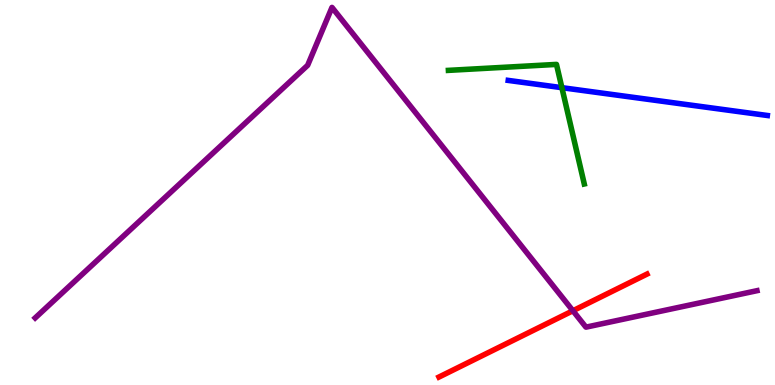[{'lines': ['blue', 'red'], 'intersections': []}, {'lines': ['green', 'red'], 'intersections': []}, {'lines': ['purple', 'red'], 'intersections': [{'x': 7.39, 'y': 1.93}]}, {'lines': ['blue', 'green'], 'intersections': [{'x': 7.25, 'y': 7.72}]}, {'lines': ['blue', 'purple'], 'intersections': []}, {'lines': ['green', 'purple'], 'intersections': []}]